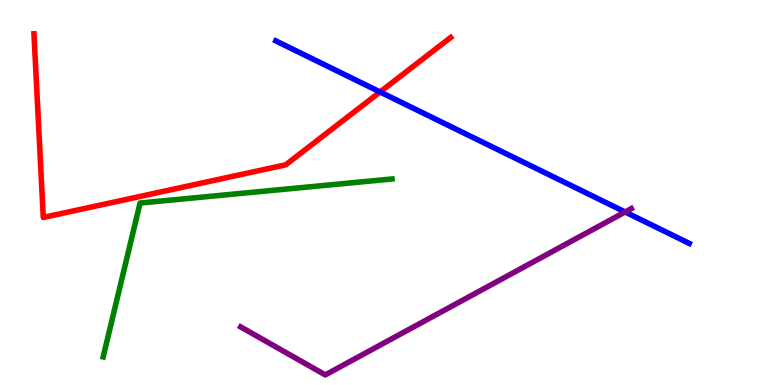[{'lines': ['blue', 'red'], 'intersections': [{'x': 4.9, 'y': 7.61}]}, {'lines': ['green', 'red'], 'intersections': []}, {'lines': ['purple', 'red'], 'intersections': []}, {'lines': ['blue', 'green'], 'intersections': []}, {'lines': ['blue', 'purple'], 'intersections': [{'x': 8.07, 'y': 4.49}]}, {'lines': ['green', 'purple'], 'intersections': []}]